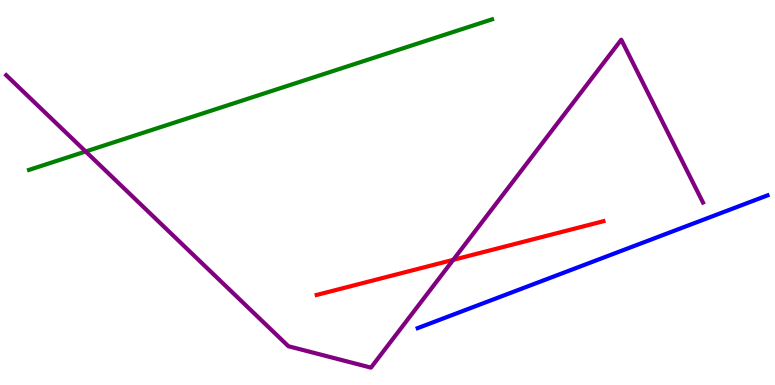[{'lines': ['blue', 'red'], 'intersections': []}, {'lines': ['green', 'red'], 'intersections': []}, {'lines': ['purple', 'red'], 'intersections': [{'x': 5.85, 'y': 3.25}]}, {'lines': ['blue', 'green'], 'intersections': []}, {'lines': ['blue', 'purple'], 'intersections': []}, {'lines': ['green', 'purple'], 'intersections': [{'x': 1.11, 'y': 6.07}]}]